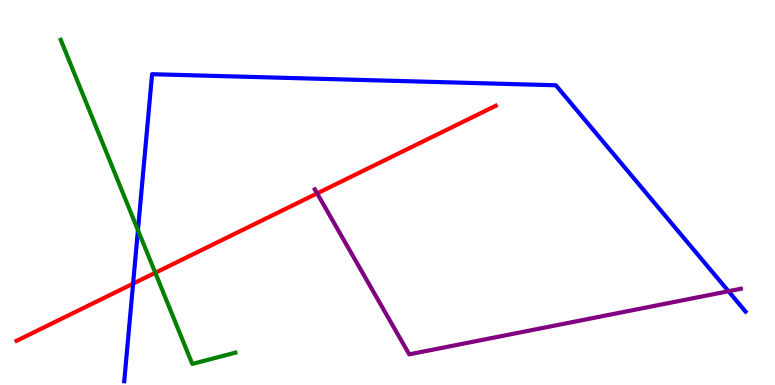[{'lines': ['blue', 'red'], 'intersections': [{'x': 1.72, 'y': 2.63}]}, {'lines': ['green', 'red'], 'intersections': [{'x': 2.0, 'y': 2.91}]}, {'lines': ['purple', 'red'], 'intersections': [{'x': 4.09, 'y': 4.98}]}, {'lines': ['blue', 'green'], 'intersections': [{'x': 1.78, 'y': 4.02}]}, {'lines': ['blue', 'purple'], 'intersections': [{'x': 9.4, 'y': 2.44}]}, {'lines': ['green', 'purple'], 'intersections': []}]